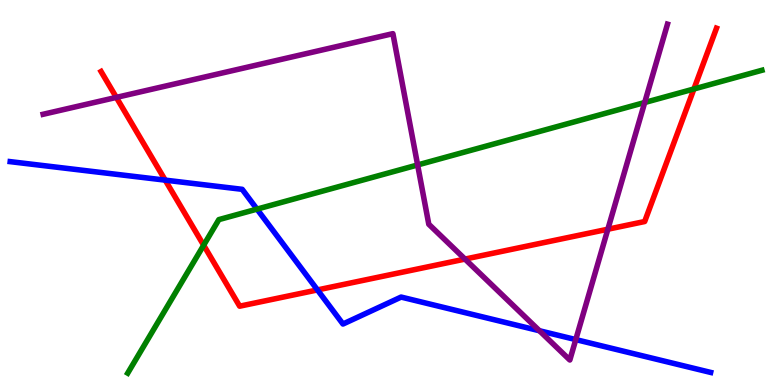[{'lines': ['blue', 'red'], 'intersections': [{'x': 2.13, 'y': 5.32}, {'x': 4.1, 'y': 2.47}]}, {'lines': ['green', 'red'], 'intersections': [{'x': 2.63, 'y': 3.63}, {'x': 8.95, 'y': 7.69}]}, {'lines': ['purple', 'red'], 'intersections': [{'x': 1.5, 'y': 7.47}, {'x': 6.0, 'y': 3.27}, {'x': 7.84, 'y': 4.05}]}, {'lines': ['blue', 'green'], 'intersections': [{'x': 3.32, 'y': 4.57}]}, {'lines': ['blue', 'purple'], 'intersections': [{'x': 6.96, 'y': 1.41}, {'x': 7.43, 'y': 1.18}]}, {'lines': ['green', 'purple'], 'intersections': [{'x': 5.39, 'y': 5.72}, {'x': 8.32, 'y': 7.34}]}]